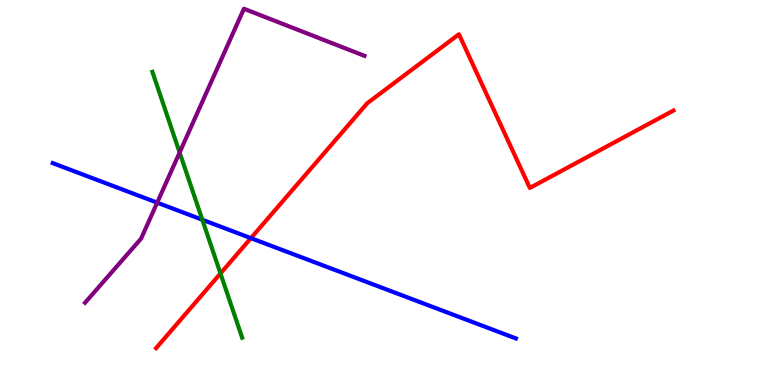[{'lines': ['blue', 'red'], 'intersections': [{'x': 3.24, 'y': 3.81}]}, {'lines': ['green', 'red'], 'intersections': [{'x': 2.84, 'y': 2.9}]}, {'lines': ['purple', 'red'], 'intersections': []}, {'lines': ['blue', 'green'], 'intersections': [{'x': 2.61, 'y': 4.29}]}, {'lines': ['blue', 'purple'], 'intersections': [{'x': 2.03, 'y': 4.74}]}, {'lines': ['green', 'purple'], 'intersections': [{'x': 2.32, 'y': 6.04}]}]